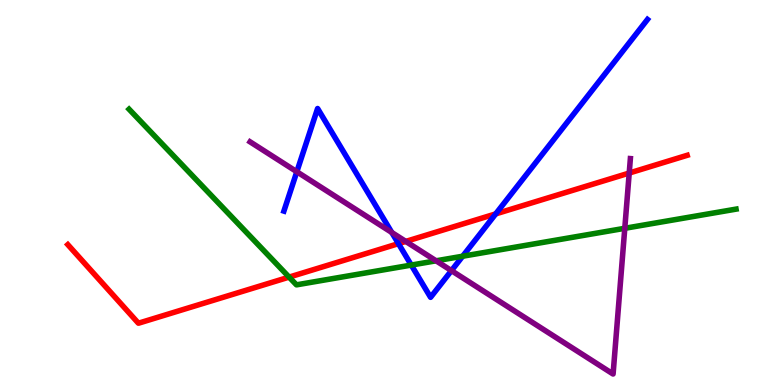[{'lines': ['blue', 'red'], 'intersections': [{'x': 5.14, 'y': 3.67}, {'x': 6.4, 'y': 4.44}]}, {'lines': ['green', 'red'], 'intersections': [{'x': 3.73, 'y': 2.8}]}, {'lines': ['purple', 'red'], 'intersections': [{'x': 5.24, 'y': 3.73}, {'x': 8.12, 'y': 5.51}]}, {'lines': ['blue', 'green'], 'intersections': [{'x': 5.31, 'y': 3.11}, {'x': 5.97, 'y': 3.34}]}, {'lines': ['blue', 'purple'], 'intersections': [{'x': 3.83, 'y': 5.54}, {'x': 5.06, 'y': 3.96}, {'x': 5.82, 'y': 2.97}]}, {'lines': ['green', 'purple'], 'intersections': [{'x': 5.63, 'y': 3.23}, {'x': 8.06, 'y': 4.07}]}]